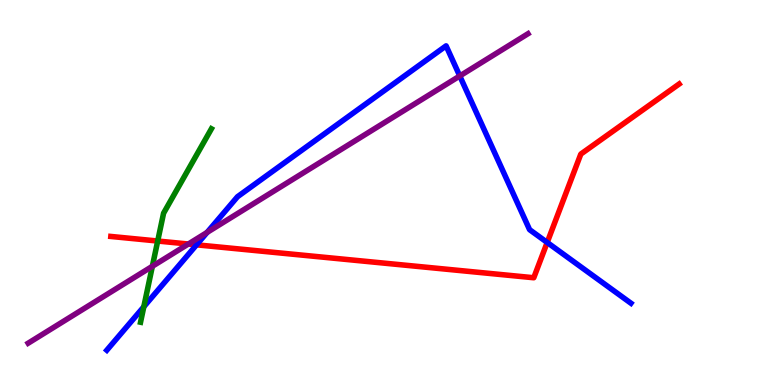[{'lines': ['blue', 'red'], 'intersections': [{'x': 2.54, 'y': 3.64}, {'x': 7.06, 'y': 3.7}]}, {'lines': ['green', 'red'], 'intersections': [{'x': 2.03, 'y': 3.74}]}, {'lines': ['purple', 'red'], 'intersections': [{'x': 2.43, 'y': 3.66}]}, {'lines': ['blue', 'green'], 'intersections': [{'x': 1.86, 'y': 2.03}]}, {'lines': ['blue', 'purple'], 'intersections': [{'x': 2.67, 'y': 3.96}, {'x': 5.93, 'y': 8.03}]}, {'lines': ['green', 'purple'], 'intersections': [{'x': 1.97, 'y': 3.08}]}]